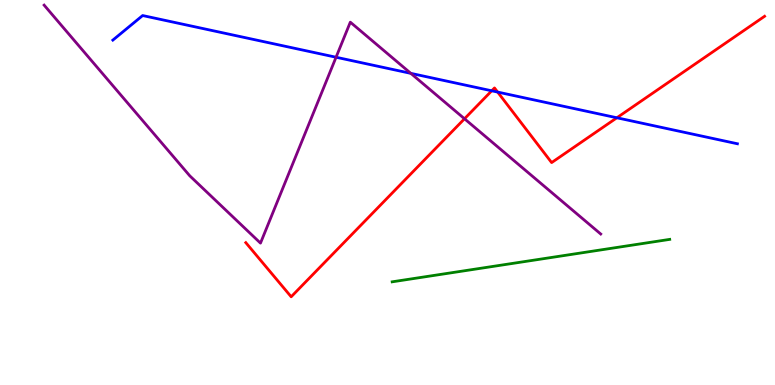[{'lines': ['blue', 'red'], 'intersections': [{'x': 6.34, 'y': 7.64}, {'x': 6.42, 'y': 7.61}, {'x': 7.96, 'y': 6.94}]}, {'lines': ['green', 'red'], 'intersections': []}, {'lines': ['purple', 'red'], 'intersections': [{'x': 5.99, 'y': 6.92}]}, {'lines': ['blue', 'green'], 'intersections': []}, {'lines': ['blue', 'purple'], 'intersections': [{'x': 4.34, 'y': 8.51}, {'x': 5.3, 'y': 8.09}]}, {'lines': ['green', 'purple'], 'intersections': []}]